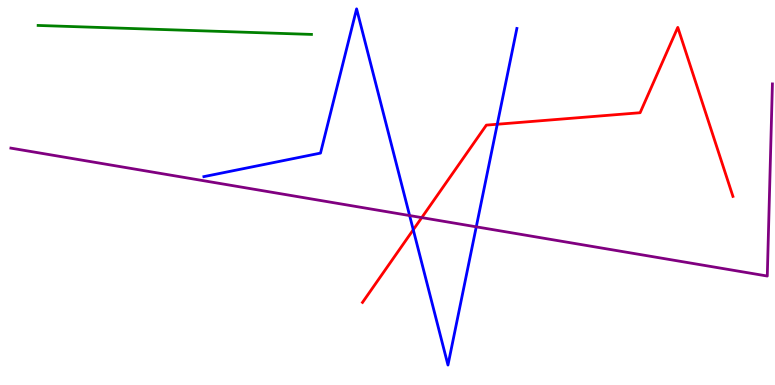[{'lines': ['blue', 'red'], 'intersections': [{'x': 5.33, 'y': 4.03}, {'x': 6.42, 'y': 6.77}]}, {'lines': ['green', 'red'], 'intersections': []}, {'lines': ['purple', 'red'], 'intersections': [{'x': 5.44, 'y': 4.35}]}, {'lines': ['blue', 'green'], 'intersections': []}, {'lines': ['blue', 'purple'], 'intersections': [{'x': 5.29, 'y': 4.4}, {'x': 6.15, 'y': 4.11}]}, {'lines': ['green', 'purple'], 'intersections': []}]